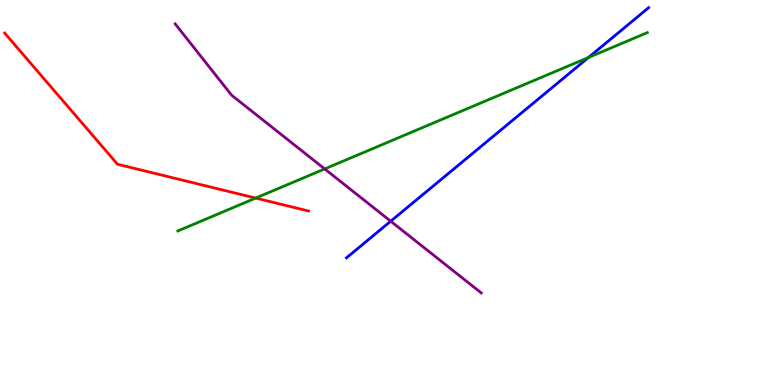[{'lines': ['blue', 'red'], 'intersections': []}, {'lines': ['green', 'red'], 'intersections': [{'x': 3.3, 'y': 4.86}]}, {'lines': ['purple', 'red'], 'intersections': []}, {'lines': ['blue', 'green'], 'intersections': [{'x': 7.59, 'y': 8.51}]}, {'lines': ['blue', 'purple'], 'intersections': [{'x': 5.04, 'y': 4.25}]}, {'lines': ['green', 'purple'], 'intersections': [{'x': 4.19, 'y': 5.61}]}]